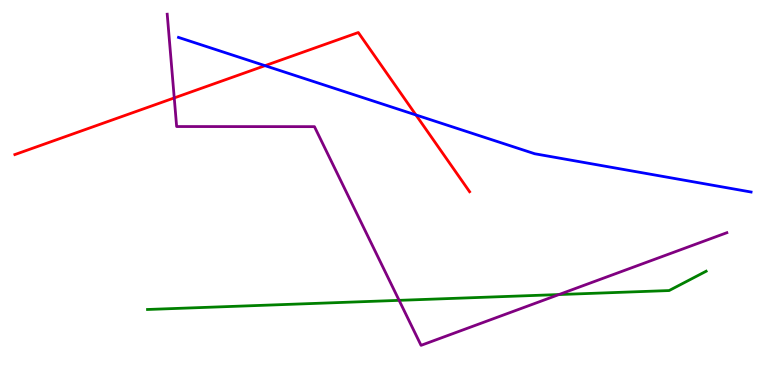[{'lines': ['blue', 'red'], 'intersections': [{'x': 3.42, 'y': 8.29}, {'x': 5.37, 'y': 7.01}]}, {'lines': ['green', 'red'], 'intersections': []}, {'lines': ['purple', 'red'], 'intersections': [{'x': 2.25, 'y': 7.46}]}, {'lines': ['blue', 'green'], 'intersections': []}, {'lines': ['blue', 'purple'], 'intersections': []}, {'lines': ['green', 'purple'], 'intersections': [{'x': 5.15, 'y': 2.2}, {'x': 7.21, 'y': 2.35}]}]